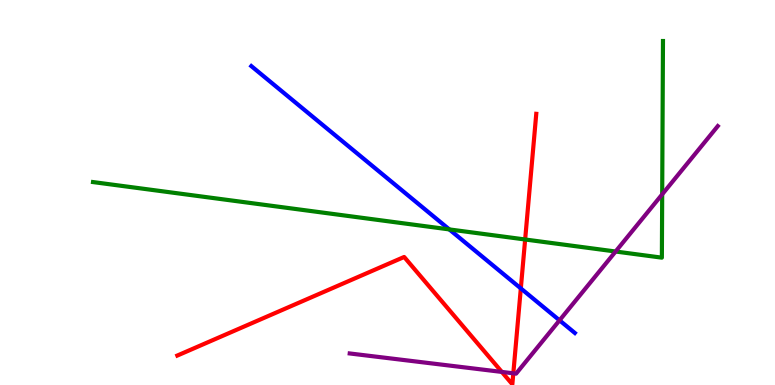[{'lines': ['blue', 'red'], 'intersections': [{'x': 6.72, 'y': 2.51}]}, {'lines': ['green', 'red'], 'intersections': [{'x': 6.78, 'y': 3.78}]}, {'lines': ['purple', 'red'], 'intersections': [{'x': 6.48, 'y': 0.34}, {'x': 6.62, 'y': 0.303}]}, {'lines': ['blue', 'green'], 'intersections': [{'x': 5.8, 'y': 4.04}]}, {'lines': ['blue', 'purple'], 'intersections': [{'x': 7.22, 'y': 1.68}]}, {'lines': ['green', 'purple'], 'intersections': [{'x': 7.94, 'y': 3.47}, {'x': 8.54, 'y': 4.95}]}]